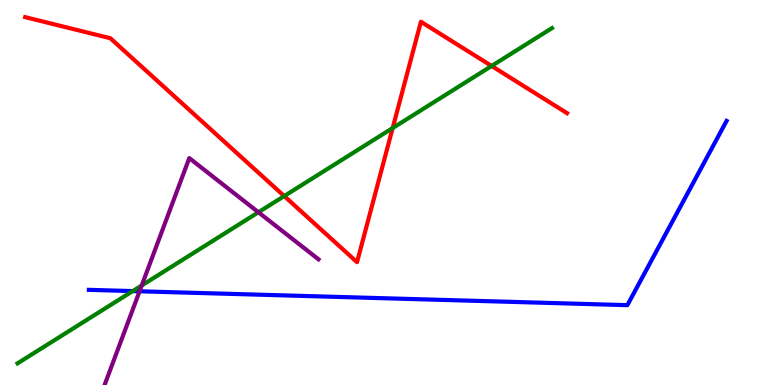[{'lines': ['blue', 'red'], 'intersections': []}, {'lines': ['green', 'red'], 'intersections': [{'x': 3.67, 'y': 4.91}, {'x': 5.07, 'y': 6.67}, {'x': 6.34, 'y': 8.29}]}, {'lines': ['purple', 'red'], 'intersections': []}, {'lines': ['blue', 'green'], 'intersections': [{'x': 1.71, 'y': 2.44}]}, {'lines': ['blue', 'purple'], 'intersections': [{'x': 1.8, 'y': 2.43}]}, {'lines': ['green', 'purple'], 'intersections': [{'x': 1.83, 'y': 2.59}, {'x': 3.33, 'y': 4.49}]}]